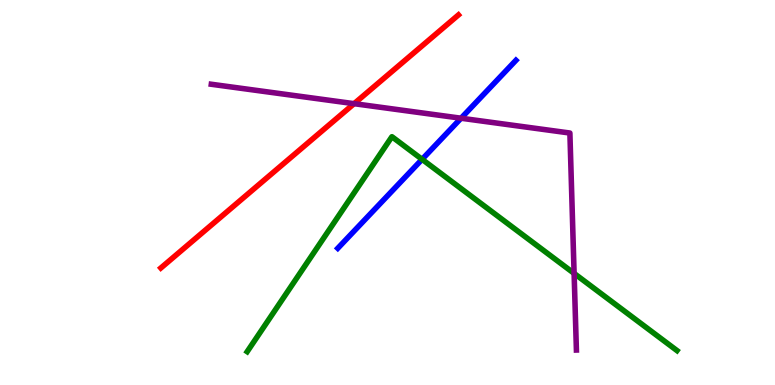[{'lines': ['blue', 'red'], 'intersections': []}, {'lines': ['green', 'red'], 'intersections': []}, {'lines': ['purple', 'red'], 'intersections': [{'x': 4.57, 'y': 7.31}]}, {'lines': ['blue', 'green'], 'intersections': [{'x': 5.45, 'y': 5.86}]}, {'lines': ['blue', 'purple'], 'intersections': [{'x': 5.95, 'y': 6.93}]}, {'lines': ['green', 'purple'], 'intersections': [{'x': 7.41, 'y': 2.9}]}]